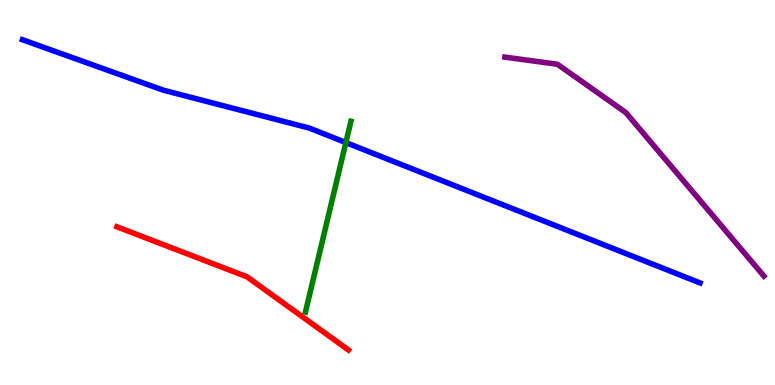[{'lines': ['blue', 'red'], 'intersections': []}, {'lines': ['green', 'red'], 'intersections': []}, {'lines': ['purple', 'red'], 'intersections': []}, {'lines': ['blue', 'green'], 'intersections': [{'x': 4.46, 'y': 6.3}]}, {'lines': ['blue', 'purple'], 'intersections': []}, {'lines': ['green', 'purple'], 'intersections': []}]